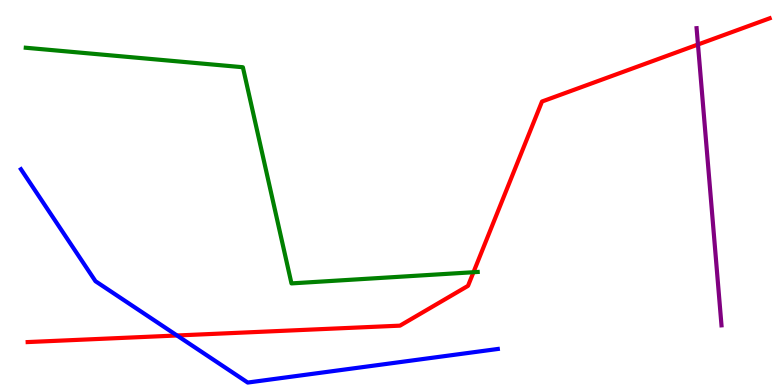[{'lines': ['blue', 'red'], 'intersections': [{'x': 2.28, 'y': 1.29}]}, {'lines': ['green', 'red'], 'intersections': [{'x': 6.11, 'y': 2.93}]}, {'lines': ['purple', 'red'], 'intersections': [{'x': 9.01, 'y': 8.84}]}, {'lines': ['blue', 'green'], 'intersections': []}, {'lines': ['blue', 'purple'], 'intersections': []}, {'lines': ['green', 'purple'], 'intersections': []}]